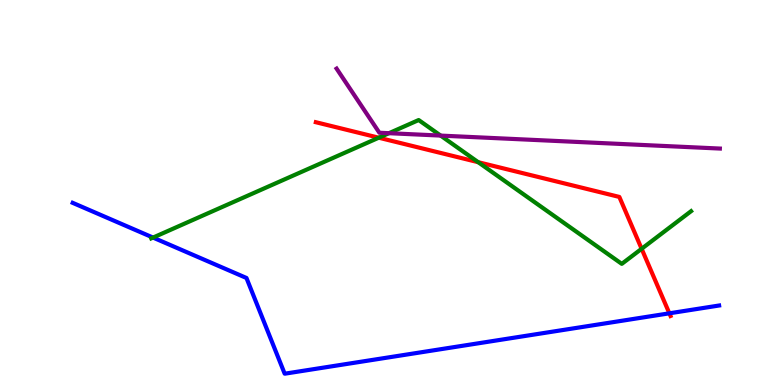[{'lines': ['blue', 'red'], 'intersections': [{'x': 8.64, 'y': 1.86}]}, {'lines': ['green', 'red'], 'intersections': [{'x': 4.89, 'y': 6.42}, {'x': 6.17, 'y': 5.79}, {'x': 8.28, 'y': 3.54}]}, {'lines': ['purple', 'red'], 'intersections': []}, {'lines': ['blue', 'green'], 'intersections': [{'x': 1.97, 'y': 3.83}]}, {'lines': ['blue', 'purple'], 'intersections': []}, {'lines': ['green', 'purple'], 'intersections': [{'x': 5.02, 'y': 6.54}, {'x': 5.69, 'y': 6.48}]}]